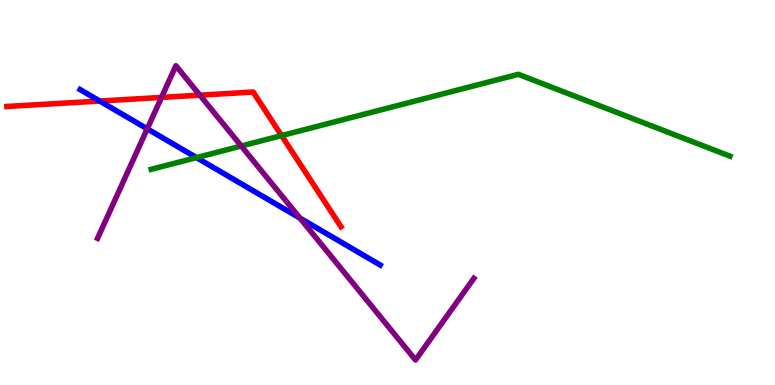[{'lines': ['blue', 'red'], 'intersections': [{'x': 1.29, 'y': 7.38}]}, {'lines': ['green', 'red'], 'intersections': [{'x': 3.63, 'y': 6.48}]}, {'lines': ['purple', 'red'], 'intersections': [{'x': 2.08, 'y': 7.47}, {'x': 2.58, 'y': 7.53}]}, {'lines': ['blue', 'green'], 'intersections': [{'x': 2.54, 'y': 5.91}]}, {'lines': ['blue', 'purple'], 'intersections': [{'x': 1.9, 'y': 6.65}, {'x': 3.87, 'y': 4.34}]}, {'lines': ['green', 'purple'], 'intersections': [{'x': 3.11, 'y': 6.21}]}]